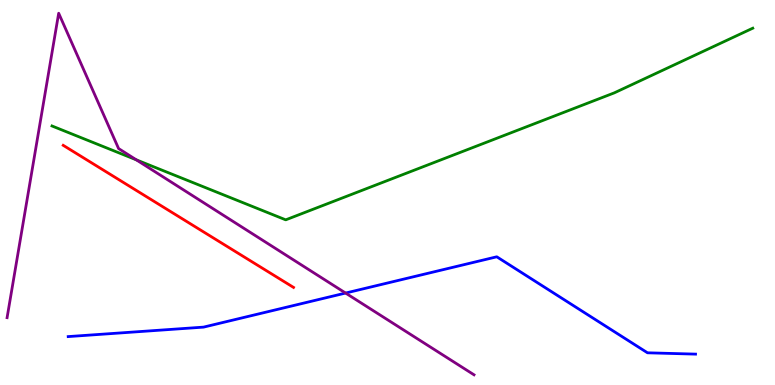[{'lines': ['blue', 'red'], 'intersections': []}, {'lines': ['green', 'red'], 'intersections': []}, {'lines': ['purple', 'red'], 'intersections': []}, {'lines': ['blue', 'green'], 'intersections': []}, {'lines': ['blue', 'purple'], 'intersections': [{'x': 4.46, 'y': 2.39}]}, {'lines': ['green', 'purple'], 'intersections': [{'x': 1.76, 'y': 5.85}]}]